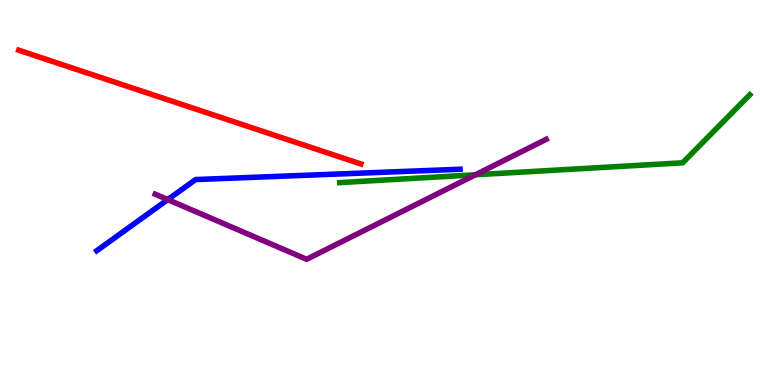[{'lines': ['blue', 'red'], 'intersections': []}, {'lines': ['green', 'red'], 'intersections': []}, {'lines': ['purple', 'red'], 'intersections': []}, {'lines': ['blue', 'green'], 'intersections': []}, {'lines': ['blue', 'purple'], 'intersections': [{'x': 2.16, 'y': 4.82}]}, {'lines': ['green', 'purple'], 'intersections': [{'x': 6.13, 'y': 5.46}]}]